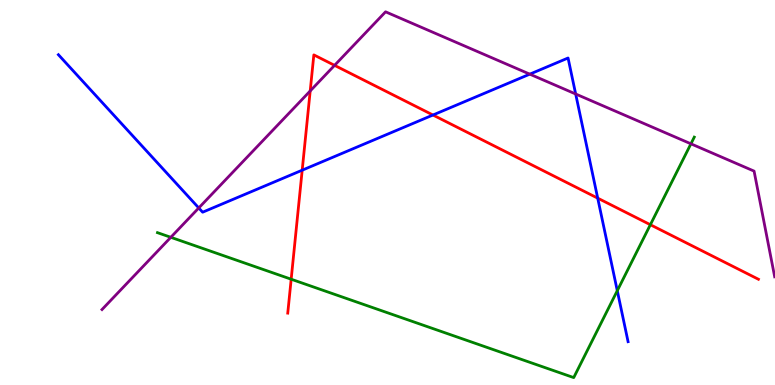[{'lines': ['blue', 'red'], 'intersections': [{'x': 3.9, 'y': 5.58}, {'x': 5.59, 'y': 7.01}, {'x': 7.71, 'y': 4.85}]}, {'lines': ['green', 'red'], 'intersections': [{'x': 3.76, 'y': 2.75}, {'x': 8.39, 'y': 4.16}]}, {'lines': ['purple', 'red'], 'intersections': [{'x': 4.0, 'y': 7.64}, {'x': 4.32, 'y': 8.3}]}, {'lines': ['blue', 'green'], 'intersections': [{'x': 7.97, 'y': 2.45}]}, {'lines': ['blue', 'purple'], 'intersections': [{'x': 2.56, 'y': 4.6}, {'x': 6.84, 'y': 8.07}, {'x': 7.43, 'y': 7.56}]}, {'lines': ['green', 'purple'], 'intersections': [{'x': 2.2, 'y': 3.84}, {'x': 8.92, 'y': 6.26}]}]